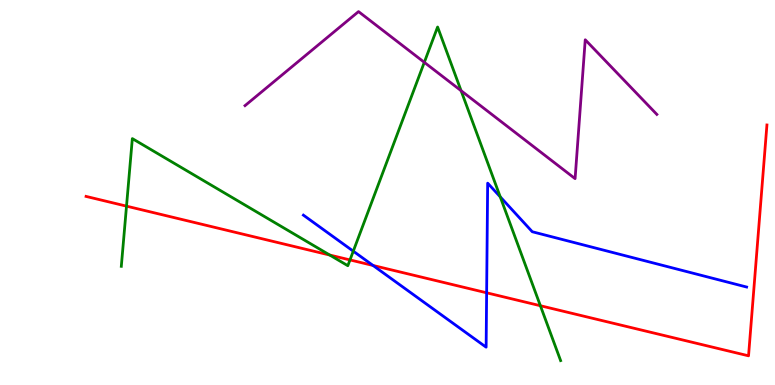[{'lines': ['blue', 'red'], 'intersections': [{'x': 4.81, 'y': 3.1}, {'x': 6.28, 'y': 2.39}]}, {'lines': ['green', 'red'], 'intersections': [{'x': 1.63, 'y': 4.65}, {'x': 4.25, 'y': 3.38}, {'x': 4.52, 'y': 3.25}, {'x': 6.97, 'y': 2.06}]}, {'lines': ['purple', 'red'], 'intersections': []}, {'lines': ['blue', 'green'], 'intersections': [{'x': 4.56, 'y': 3.48}, {'x': 6.45, 'y': 4.89}]}, {'lines': ['blue', 'purple'], 'intersections': []}, {'lines': ['green', 'purple'], 'intersections': [{'x': 5.47, 'y': 8.38}, {'x': 5.95, 'y': 7.64}]}]